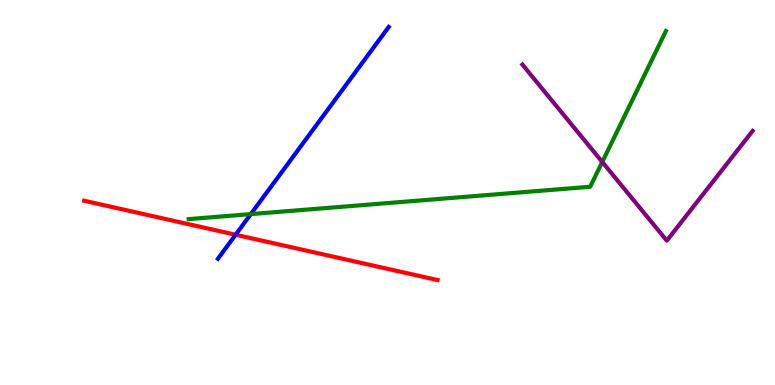[{'lines': ['blue', 'red'], 'intersections': [{'x': 3.04, 'y': 3.9}]}, {'lines': ['green', 'red'], 'intersections': []}, {'lines': ['purple', 'red'], 'intersections': []}, {'lines': ['blue', 'green'], 'intersections': [{'x': 3.24, 'y': 4.44}]}, {'lines': ['blue', 'purple'], 'intersections': []}, {'lines': ['green', 'purple'], 'intersections': [{'x': 7.77, 'y': 5.79}]}]